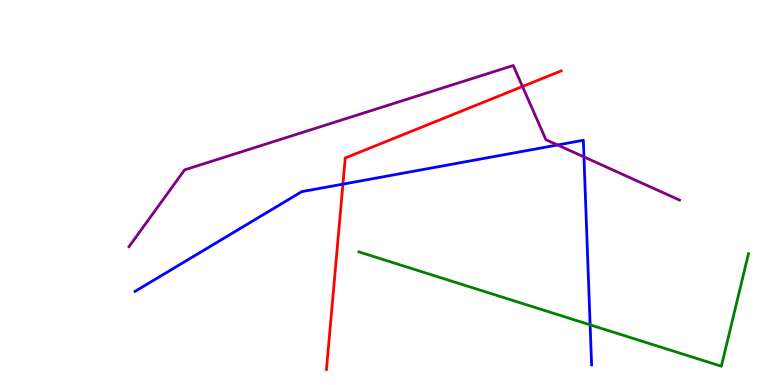[{'lines': ['blue', 'red'], 'intersections': [{'x': 4.42, 'y': 5.22}]}, {'lines': ['green', 'red'], 'intersections': []}, {'lines': ['purple', 'red'], 'intersections': [{'x': 6.74, 'y': 7.75}]}, {'lines': ['blue', 'green'], 'intersections': [{'x': 7.61, 'y': 1.56}]}, {'lines': ['blue', 'purple'], 'intersections': [{'x': 7.19, 'y': 6.23}, {'x': 7.53, 'y': 5.92}]}, {'lines': ['green', 'purple'], 'intersections': []}]